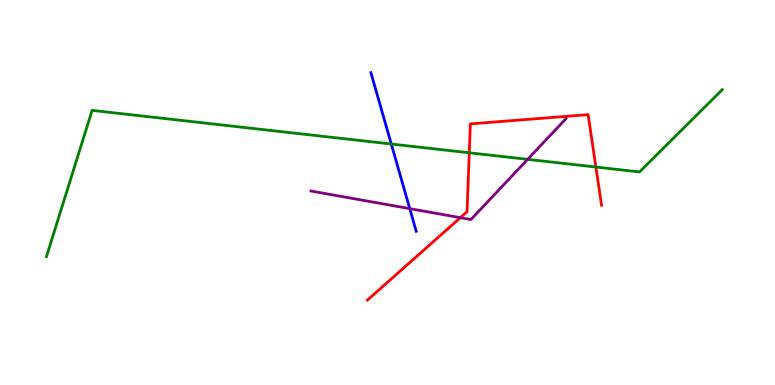[{'lines': ['blue', 'red'], 'intersections': []}, {'lines': ['green', 'red'], 'intersections': [{'x': 6.06, 'y': 6.03}, {'x': 7.69, 'y': 5.66}]}, {'lines': ['purple', 'red'], 'intersections': [{'x': 5.94, 'y': 4.35}]}, {'lines': ['blue', 'green'], 'intersections': [{'x': 5.05, 'y': 6.26}]}, {'lines': ['blue', 'purple'], 'intersections': [{'x': 5.29, 'y': 4.58}]}, {'lines': ['green', 'purple'], 'intersections': [{'x': 6.81, 'y': 5.86}]}]